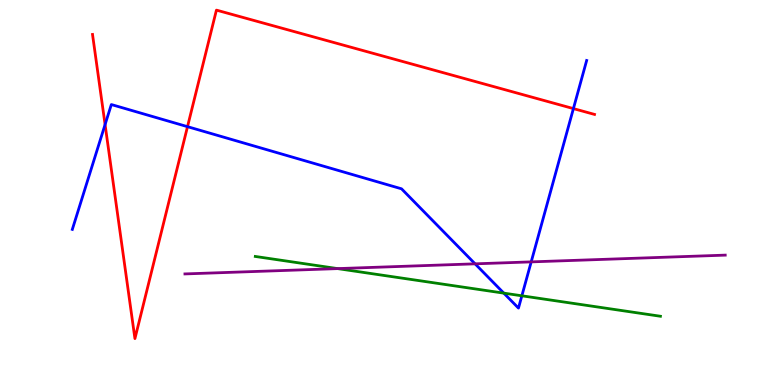[{'lines': ['blue', 'red'], 'intersections': [{'x': 1.36, 'y': 6.76}, {'x': 2.42, 'y': 6.71}, {'x': 7.4, 'y': 7.18}]}, {'lines': ['green', 'red'], 'intersections': []}, {'lines': ['purple', 'red'], 'intersections': []}, {'lines': ['blue', 'green'], 'intersections': [{'x': 6.5, 'y': 2.39}, {'x': 6.73, 'y': 2.32}]}, {'lines': ['blue', 'purple'], 'intersections': [{'x': 6.13, 'y': 3.15}, {'x': 6.85, 'y': 3.2}]}, {'lines': ['green', 'purple'], 'intersections': [{'x': 4.36, 'y': 3.02}]}]